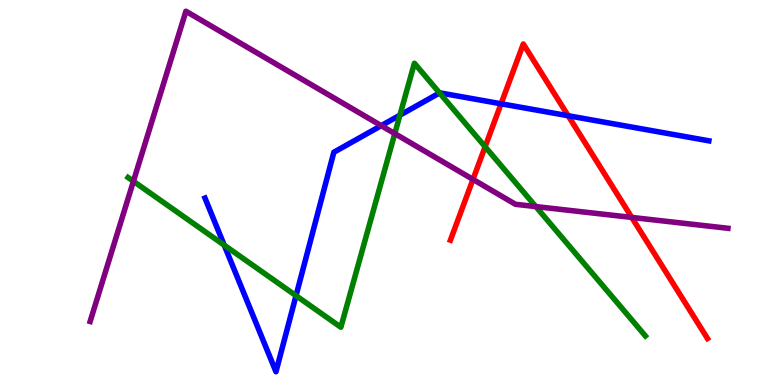[{'lines': ['blue', 'red'], 'intersections': [{'x': 6.47, 'y': 7.3}, {'x': 7.33, 'y': 6.99}]}, {'lines': ['green', 'red'], 'intersections': [{'x': 6.26, 'y': 6.19}]}, {'lines': ['purple', 'red'], 'intersections': [{'x': 6.1, 'y': 5.34}, {'x': 8.15, 'y': 4.35}]}, {'lines': ['blue', 'green'], 'intersections': [{'x': 2.89, 'y': 3.63}, {'x': 3.82, 'y': 2.32}, {'x': 5.16, 'y': 7.01}, {'x': 5.67, 'y': 7.59}]}, {'lines': ['blue', 'purple'], 'intersections': [{'x': 4.92, 'y': 6.74}]}, {'lines': ['green', 'purple'], 'intersections': [{'x': 1.72, 'y': 5.29}, {'x': 5.09, 'y': 6.53}, {'x': 6.91, 'y': 4.63}]}]